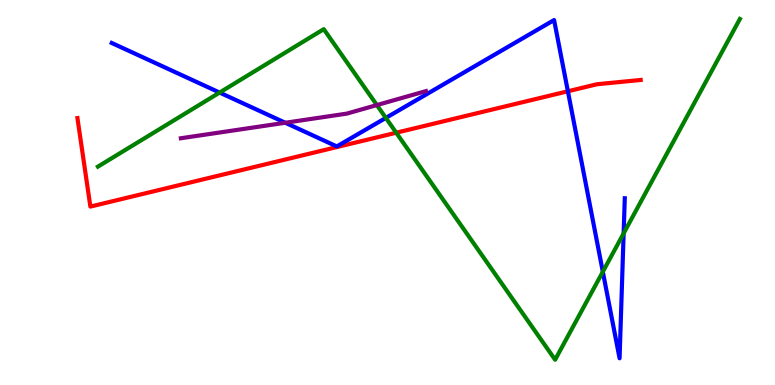[{'lines': ['blue', 'red'], 'intersections': [{'x': 7.33, 'y': 7.63}]}, {'lines': ['green', 'red'], 'intersections': [{'x': 5.11, 'y': 6.55}]}, {'lines': ['purple', 'red'], 'intersections': []}, {'lines': ['blue', 'green'], 'intersections': [{'x': 2.83, 'y': 7.6}, {'x': 4.98, 'y': 6.94}, {'x': 7.78, 'y': 2.94}, {'x': 8.05, 'y': 3.94}]}, {'lines': ['blue', 'purple'], 'intersections': [{'x': 3.68, 'y': 6.81}]}, {'lines': ['green', 'purple'], 'intersections': [{'x': 4.86, 'y': 7.27}]}]